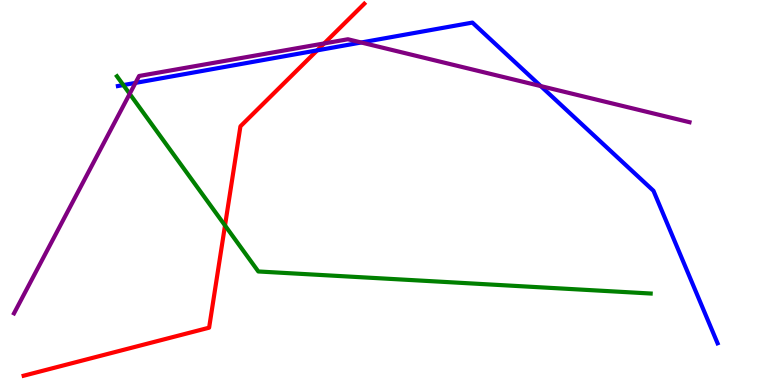[{'lines': ['blue', 'red'], 'intersections': [{'x': 4.09, 'y': 8.69}]}, {'lines': ['green', 'red'], 'intersections': [{'x': 2.9, 'y': 4.14}]}, {'lines': ['purple', 'red'], 'intersections': [{'x': 4.18, 'y': 8.87}]}, {'lines': ['blue', 'green'], 'intersections': [{'x': 1.59, 'y': 7.79}]}, {'lines': ['blue', 'purple'], 'intersections': [{'x': 1.75, 'y': 7.85}, {'x': 4.66, 'y': 8.9}, {'x': 6.98, 'y': 7.76}]}, {'lines': ['green', 'purple'], 'intersections': [{'x': 1.67, 'y': 7.56}]}]